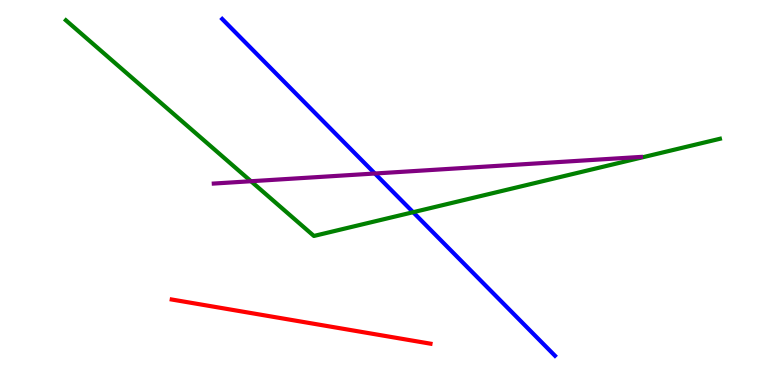[{'lines': ['blue', 'red'], 'intersections': []}, {'lines': ['green', 'red'], 'intersections': []}, {'lines': ['purple', 'red'], 'intersections': []}, {'lines': ['blue', 'green'], 'intersections': [{'x': 5.33, 'y': 4.49}]}, {'lines': ['blue', 'purple'], 'intersections': [{'x': 4.84, 'y': 5.49}]}, {'lines': ['green', 'purple'], 'intersections': [{'x': 3.24, 'y': 5.29}]}]